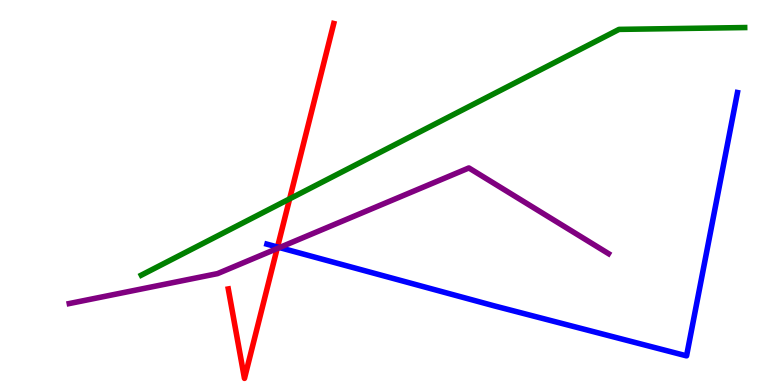[{'lines': ['blue', 'red'], 'intersections': [{'x': 3.58, 'y': 3.58}]}, {'lines': ['green', 'red'], 'intersections': [{'x': 3.74, 'y': 4.84}]}, {'lines': ['purple', 'red'], 'intersections': [{'x': 3.58, 'y': 3.54}]}, {'lines': ['blue', 'green'], 'intersections': []}, {'lines': ['blue', 'purple'], 'intersections': [{'x': 3.61, 'y': 3.57}]}, {'lines': ['green', 'purple'], 'intersections': []}]